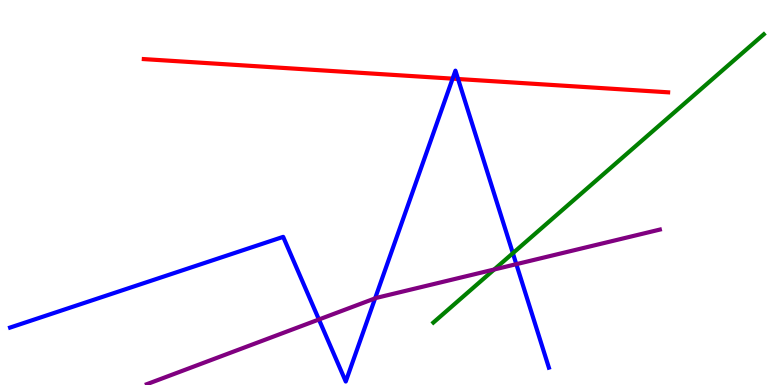[{'lines': ['blue', 'red'], 'intersections': [{'x': 5.84, 'y': 7.96}, {'x': 5.91, 'y': 7.95}]}, {'lines': ['green', 'red'], 'intersections': []}, {'lines': ['purple', 'red'], 'intersections': []}, {'lines': ['blue', 'green'], 'intersections': [{'x': 6.62, 'y': 3.42}]}, {'lines': ['blue', 'purple'], 'intersections': [{'x': 4.12, 'y': 1.7}, {'x': 4.84, 'y': 2.25}, {'x': 6.66, 'y': 3.14}]}, {'lines': ['green', 'purple'], 'intersections': [{'x': 6.38, 'y': 3.0}]}]